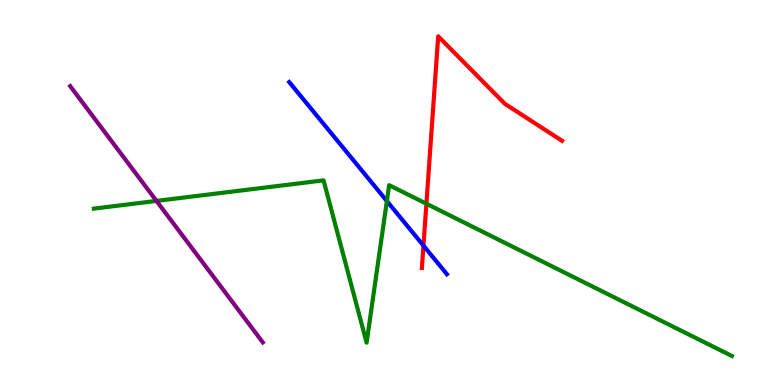[{'lines': ['blue', 'red'], 'intersections': [{'x': 5.46, 'y': 3.62}]}, {'lines': ['green', 'red'], 'intersections': [{'x': 5.5, 'y': 4.71}]}, {'lines': ['purple', 'red'], 'intersections': []}, {'lines': ['blue', 'green'], 'intersections': [{'x': 4.99, 'y': 4.78}]}, {'lines': ['blue', 'purple'], 'intersections': []}, {'lines': ['green', 'purple'], 'intersections': [{'x': 2.02, 'y': 4.78}]}]